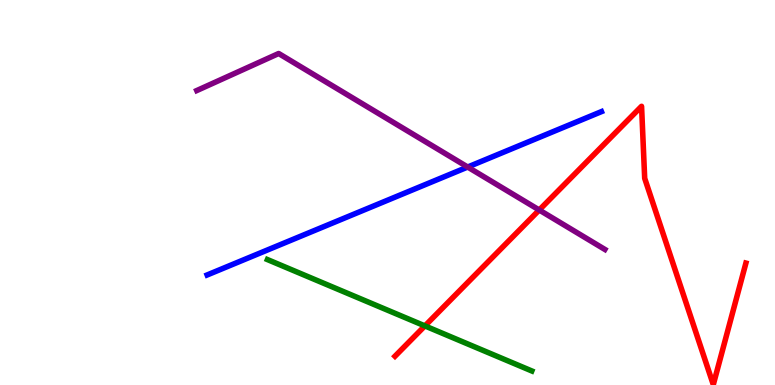[{'lines': ['blue', 'red'], 'intersections': []}, {'lines': ['green', 'red'], 'intersections': [{'x': 5.48, 'y': 1.53}]}, {'lines': ['purple', 'red'], 'intersections': [{'x': 6.96, 'y': 4.55}]}, {'lines': ['blue', 'green'], 'intersections': []}, {'lines': ['blue', 'purple'], 'intersections': [{'x': 6.03, 'y': 5.66}]}, {'lines': ['green', 'purple'], 'intersections': []}]